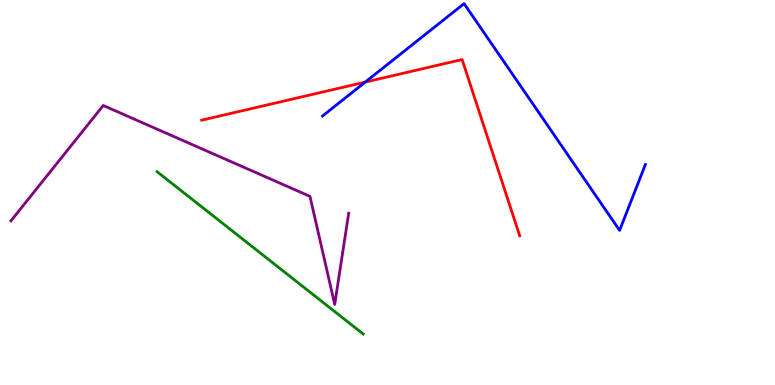[{'lines': ['blue', 'red'], 'intersections': [{'x': 4.71, 'y': 7.87}]}, {'lines': ['green', 'red'], 'intersections': []}, {'lines': ['purple', 'red'], 'intersections': []}, {'lines': ['blue', 'green'], 'intersections': []}, {'lines': ['blue', 'purple'], 'intersections': []}, {'lines': ['green', 'purple'], 'intersections': []}]